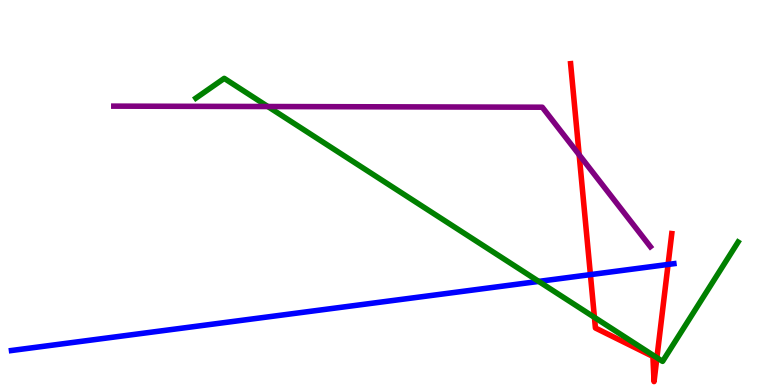[{'lines': ['blue', 'red'], 'intersections': [{'x': 7.62, 'y': 2.87}, {'x': 8.62, 'y': 3.13}]}, {'lines': ['green', 'red'], 'intersections': [{'x': 7.67, 'y': 1.76}, {'x': 8.48, 'y': 0.709}]}, {'lines': ['purple', 'red'], 'intersections': [{'x': 7.47, 'y': 5.98}]}, {'lines': ['blue', 'green'], 'intersections': [{'x': 6.95, 'y': 2.69}]}, {'lines': ['blue', 'purple'], 'intersections': []}, {'lines': ['green', 'purple'], 'intersections': [{'x': 3.46, 'y': 7.23}]}]